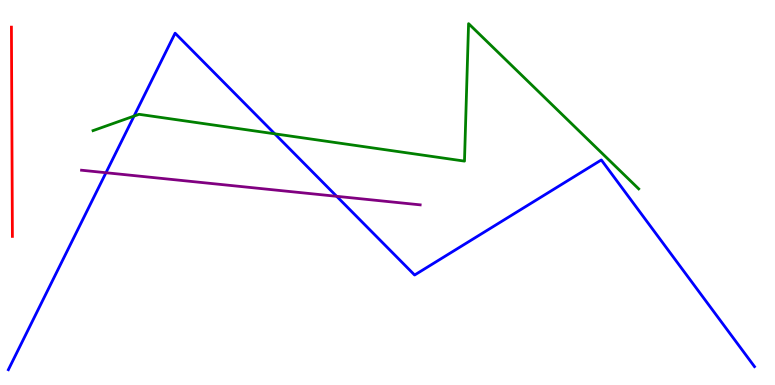[{'lines': ['blue', 'red'], 'intersections': []}, {'lines': ['green', 'red'], 'intersections': []}, {'lines': ['purple', 'red'], 'intersections': []}, {'lines': ['blue', 'green'], 'intersections': [{'x': 1.73, 'y': 6.98}, {'x': 3.55, 'y': 6.52}]}, {'lines': ['blue', 'purple'], 'intersections': [{'x': 1.37, 'y': 5.51}, {'x': 4.34, 'y': 4.9}]}, {'lines': ['green', 'purple'], 'intersections': []}]